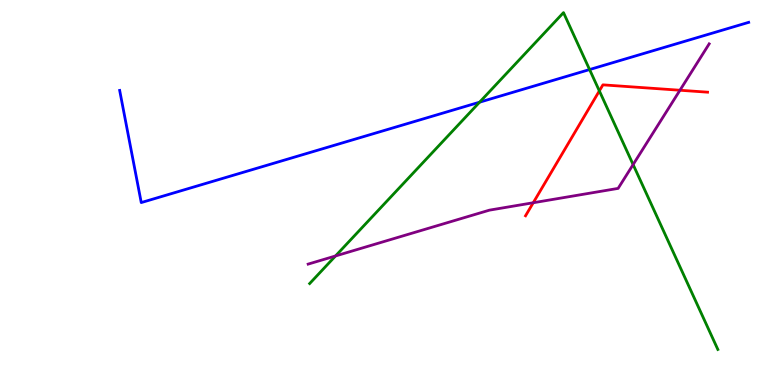[{'lines': ['blue', 'red'], 'intersections': []}, {'lines': ['green', 'red'], 'intersections': [{'x': 7.73, 'y': 7.64}]}, {'lines': ['purple', 'red'], 'intersections': [{'x': 6.88, 'y': 4.73}, {'x': 8.77, 'y': 7.66}]}, {'lines': ['blue', 'green'], 'intersections': [{'x': 6.19, 'y': 7.35}, {'x': 7.61, 'y': 8.19}]}, {'lines': ['blue', 'purple'], 'intersections': []}, {'lines': ['green', 'purple'], 'intersections': [{'x': 4.33, 'y': 3.35}, {'x': 8.17, 'y': 5.73}]}]